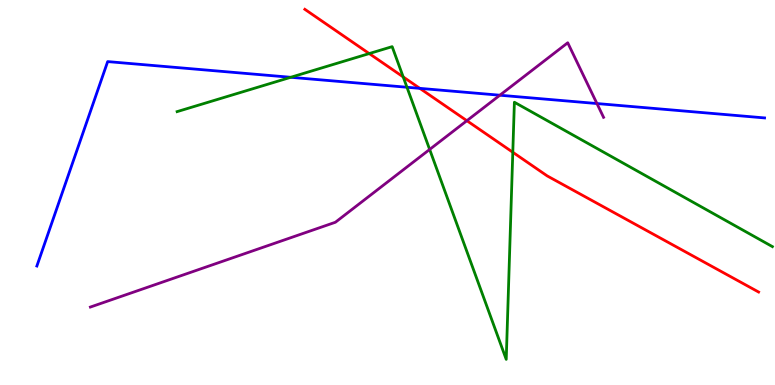[{'lines': ['blue', 'red'], 'intersections': [{'x': 5.42, 'y': 7.7}]}, {'lines': ['green', 'red'], 'intersections': [{'x': 4.76, 'y': 8.61}, {'x': 5.2, 'y': 8.0}, {'x': 6.62, 'y': 6.05}]}, {'lines': ['purple', 'red'], 'intersections': [{'x': 6.02, 'y': 6.87}]}, {'lines': ['blue', 'green'], 'intersections': [{'x': 3.75, 'y': 7.99}, {'x': 5.25, 'y': 7.73}]}, {'lines': ['blue', 'purple'], 'intersections': [{'x': 6.45, 'y': 7.53}, {'x': 7.7, 'y': 7.31}]}, {'lines': ['green', 'purple'], 'intersections': [{'x': 5.54, 'y': 6.12}]}]